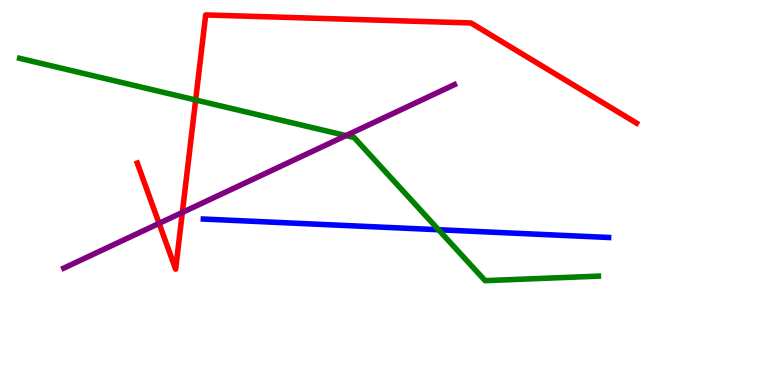[{'lines': ['blue', 'red'], 'intersections': []}, {'lines': ['green', 'red'], 'intersections': [{'x': 2.52, 'y': 7.4}]}, {'lines': ['purple', 'red'], 'intersections': [{'x': 2.05, 'y': 4.2}, {'x': 2.35, 'y': 4.48}]}, {'lines': ['blue', 'green'], 'intersections': [{'x': 5.66, 'y': 4.03}]}, {'lines': ['blue', 'purple'], 'intersections': []}, {'lines': ['green', 'purple'], 'intersections': [{'x': 4.46, 'y': 6.48}]}]